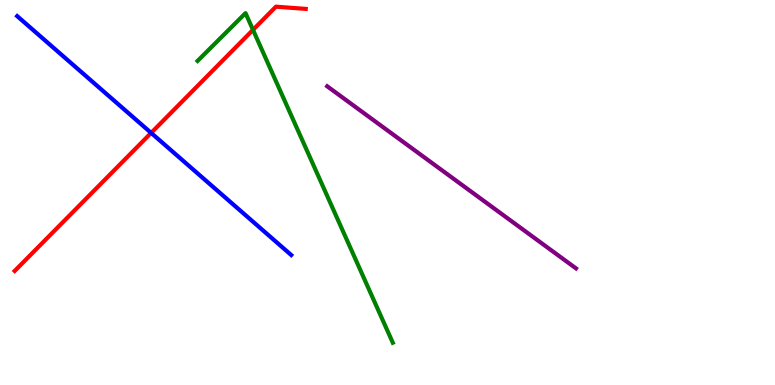[{'lines': ['blue', 'red'], 'intersections': [{'x': 1.95, 'y': 6.55}]}, {'lines': ['green', 'red'], 'intersections': [{'x': 3.26, 'y': 9.22}]}, {'lines': ['purple', 'red'], 'intersections': []}, {'lines': ['blue', 'green'], 'intersections': []}, {'lines': ['blue', 'purple'], 'intersections': []}, {'lines': ['green', 'purple'], 'intersections': []}]